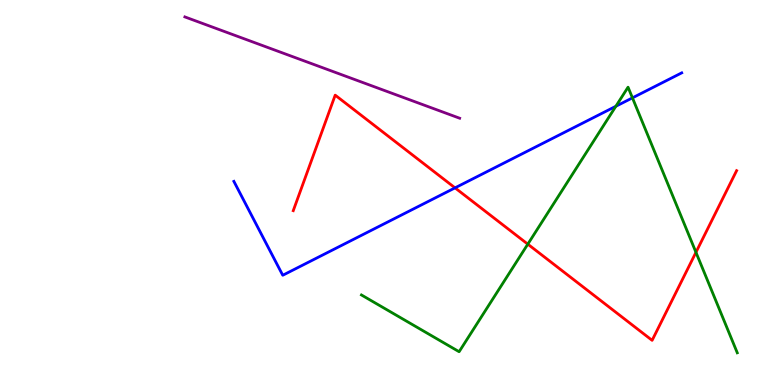[{'lines': ['blue', 'red'], 'intersections': [{'x': 5.87, 'y': 5.12}]}, {'lines': ['green', 'red'], 'intersections': [{'x': 6.81, 'y': 3.66}, {'x': 8.98, 'y': 3.45}]}, {'lines': ['purple', 'red'], 'intersections': []}, {'lines': ['blue', 'green'], 'intersections': [{'x': 7.95, 'y': 7.24}, {'x': 8.16, 'y': 7.46}]}, {'lines': ['blue', 'purple'], 'intersections': []}, {'lines': ['green', 'purple'], 'intersections': []}]